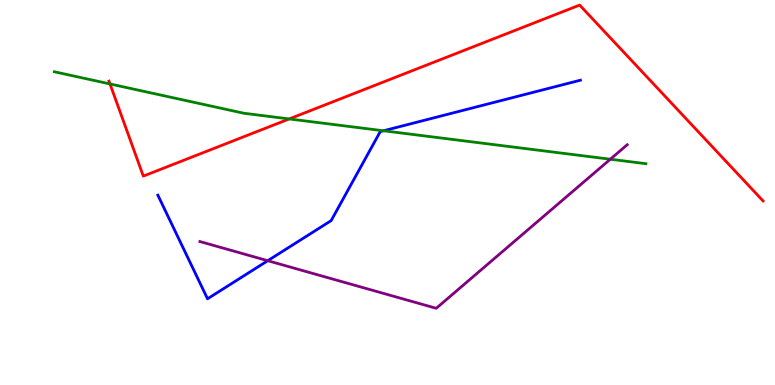[{'lines': ['blue', 'red'], 'intersections': []}, {'lines': ['green', 'red'], 'intersections': [{'x': 1.42, 'y': 7.82}, {'x': 3.73, 'y': 6.91}]}, {'lines': ['purple', 'red'], 'intersections': []}, {'lines': ['blue', 'green'], 'intersections': [{'x': 4.95, 'y': 6.6}]}, {'lines': ['blue', 'purple'], 'intersections': [{'x': 3.45, 'y': 3.23}]}, {'lines': ['green', 'purple'], 'intersections': [{'x': 7.88, 'y': 5.86}]}]